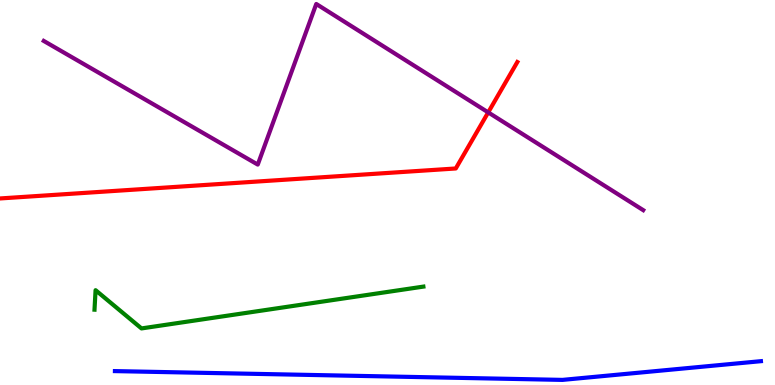[{'lines': ['blue', 'red'], 'intersections': []}, {'lines': ['green', 'red'], 'intersections': []}, {'lines': ['purple', 'red'], 'intersections': [{'x': 6.3, 'y': 7.08}]}, {'lines': ['blue', 'green'], 'intersections': []}, {'lines': ['blue', 'purple'], 'intersections': []}, {'lines': ['green', 'purple'], 'intersections': []}]